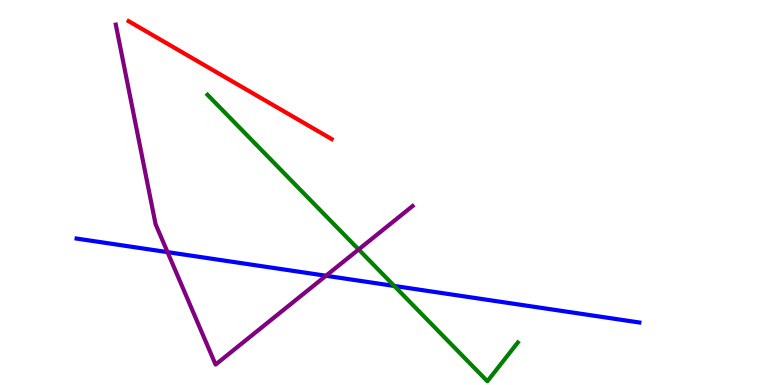[{'lines': ['blue', 'red'], 'intersections': []}, {'lines': ['green', 'red'], 'intersections': []}, {'lines': ['purple', 'red'], 'intersections': []}, {'lines': ['blue', 'green'], 'intersections': [{'x': 5.09, 'y': 2.57}]}, {'lines': ['blue', 'purple'], 'intersections': [{'x': 2.16, 'y': 3.45}, {'x': 4.21, 'y': 2.84}]}, {'lines': ['green', 'purple'], 'intersections': [{'x': 4.63, 'y': 3.52}]}]